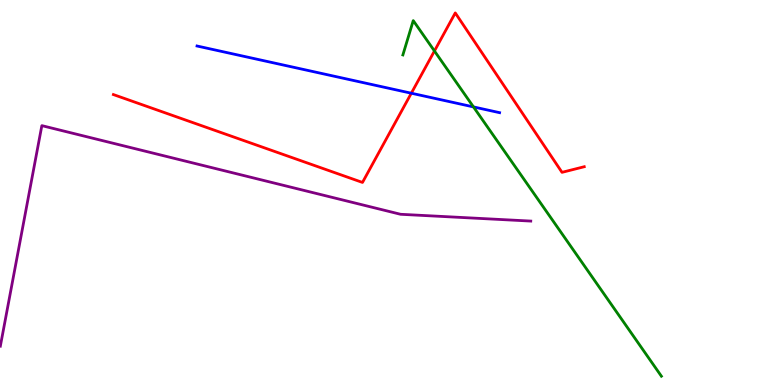[{'lines': ['blue', 'red'], 'intersections': [{'x': 5.31, 'y': 7.58}]}, {'lines': ['green', 'red'], 'intersections': [{'x': 5.61, 'y': 8.68}]}, {'lines': ['purple', 'red'], 'intersections': []}, {'lines': ['blue', 'green'], 'intersections': [{'x': 6.11, 'y': 7.22}]}, {'lines': ['blue', 'purple'], 'intersections': []}, {'lines': ['green', 'purple'], 'intersections': []}]